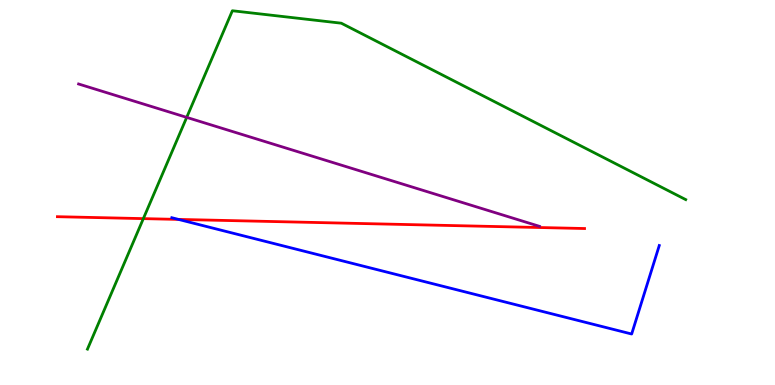[{'lines': ['blue', 'red'], 'intersections': [{'x': 2.3, 'y': 4.3}]}, {'lines': ['green', 'red'], 'intersections': [{'x': 1.85, 'y': 4.32}]}, {'lines': ['purple', 'red'], 'intersections': []}, {'lines': ['blue', 'green'], 'intersections': []}, {'lines': ['blue', 'purple'], 'intersections': []}, {'lines': ['green', 'purple'], 'intersections': [{'x': 2.41, 'y': 6.95}]}]